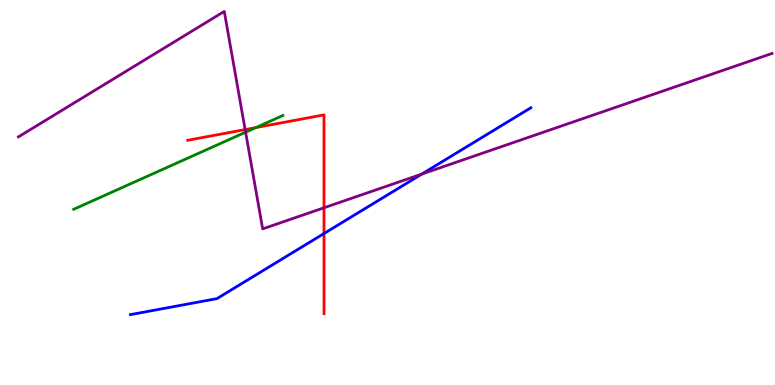[{'lines': ['blue', 'red'], 'intersections': [{'x': 4.18, 'y': 3.93}]}, {'lines': ['green', 'red'], 'intersections': [{'x': 3.3, 'y': 6.69}]}, {'lines': ['purple', 'red'], 'intersections': [{'x': 3.16, 'y': 6.63}, {'x': 4.18, 'y': 4.6}]}, {'lines': ['blue', 'green'], 'intersections': []}, {'lines': ['blue', 'purple'], 'intersections': [{'x': 5.44, 'y': 5.48}]}, {'lines': ['green', 'purple'], 'intersections': [{'x': 3.17, 'y': 6.57}]}]